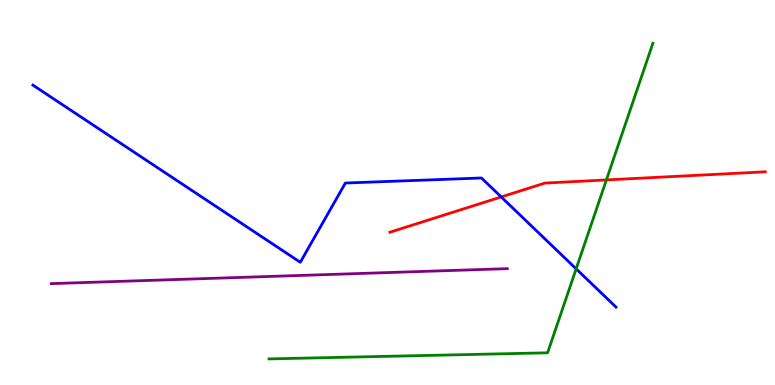[{'lines': ['blue', 'red'], 'intersections': [{'x': 6.47, 'y': 4.88}]}, {'lines': ['green', 'red'], 'intersections': [{'x': 7.82, 'y': 5.33}]}, {'lines': ['purple', 'red'], 'intersections': []}, {'lines': ['blue', 'green'], 'intersections': [{'x': 7.43, 'y': 3.02}]}, {'lines': ['blue', 'purple'], 'intersections': []}, {'lines': ['green', 'purple'], 'intersections': []}]